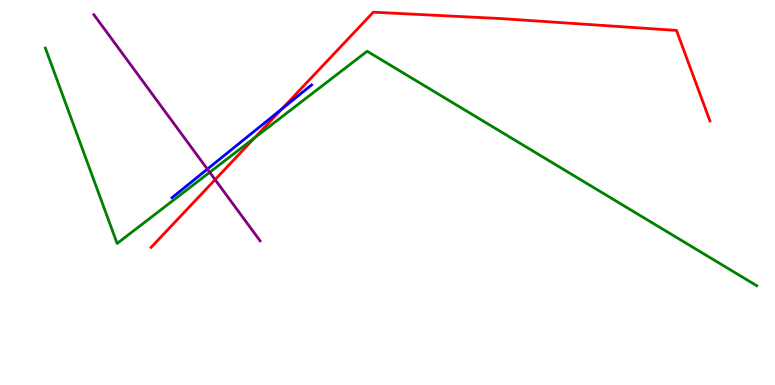[{'lines': ['blue', 'red'], 'intersections': [{'x': 3.64, 'y': 7.17}]}, {'lines': ['green', 'red'], 'intersections': [{'x': 3.29, 'y': 6.42}]}, {'lines': ['purple', 'red'], 'intersections': [{'x': 2.78, 'y': 5.33}]}, {'lines': ['blue', 'green'], 'intersections': []}, {'lines': ['blue', 'purple'], 'intersections': [{'x': 2.68, 'y': 5.61}]}, {'lines': ['green', 'purple'], 'intersections': [{'x': 2.71, 'y': 5.52}]}]